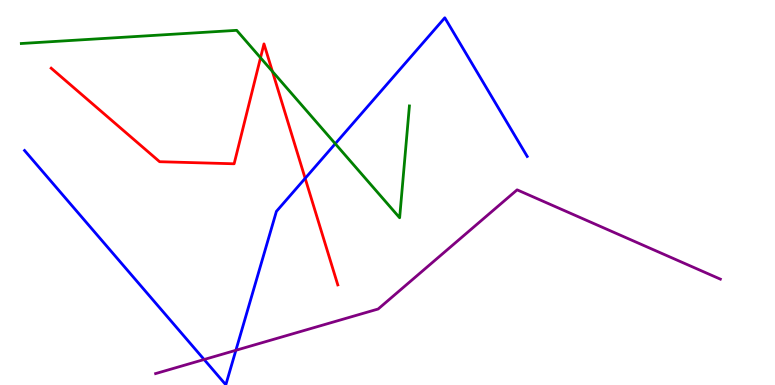[{'lines': ['blue', 'red'], 'intersections': [{'x': 3.94, 'y': 5.37}]}, {'lines': ['green', 'red'], 'intersections': [{'x': 3.36, 'y': 8.5}, {'x': 3.52, 'y': 8.14}]}, {'lines': ['purple', 'red'], 'intersections': []}, {'lines': ['blue', 'green'], 'intersections': [{'x': 4.33, 'y': 6.27}]}, {'lines': ['blue', 'purple'], 'intersections': [{'x': 2.63, 'y': 0.662}, {'x': 3.04, 'y': 0.901}]}, {'lines': ['green', 'purple'], 'intersections': []}]